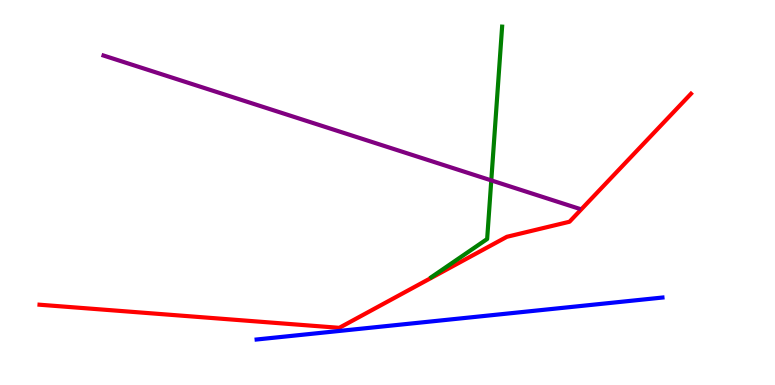[{'lines': ['blue', 'red'], 'intersections': []}, {'lines': ['green', 'red'], 'intersections': []}, {'lines': ['purple', 'red'], 'intersections': []}, {'lines': ['blue', 'green'], 'intersections': []}, {'lines': ['blue', 'purple'], 'intersections': []}, {'lines': ['green', 'purple'], 'intersections': [{'x': 6.34, 'y': 5.31}]}]